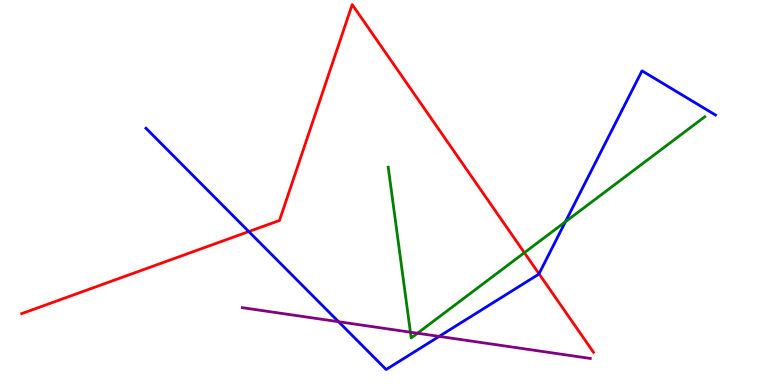[{'lines': ['blue', 'red'], 'intersections': [{'x': 3.21, 'y': 3.99}, {'x': 6.95, 'y': 2.89}]}, {'lines': ['green', 'red'], 'intersections': [{'x': 6.77, 'y': 3.44}]}, {'lines': ['purple', 'red'], 'intersections': []}, {'lines': ['blue', 'green'], 'intersections': [{'x': 7.3, 'y': 4.24}]}, {'lines': ['blue', 'purple'], 'intersections': [{'x': 4.37, 'y': 1.64}, {'x': 5.67, 'y': 1.26}]}, {'lines': ['green', 'purple'], 'intersections': [{'x': 5.3, 'y': 1.37}, {'x': 5.39, 'y': 1.34}]}]